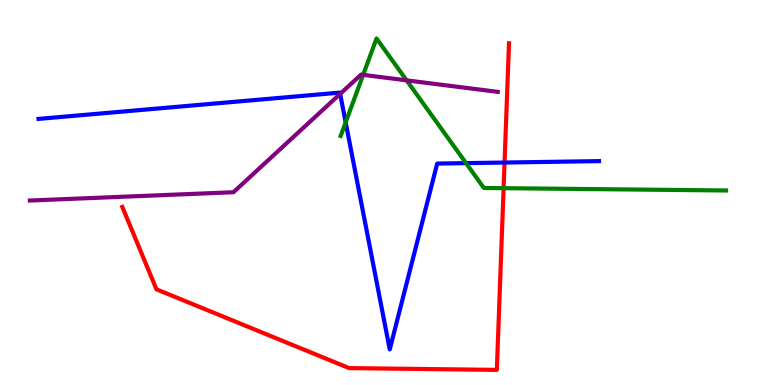[{'lines': ['blue', 'red'], 'intersections': [{'x': 6.51, 'y': 5.78}]}, {'lines': ['green', 'red'], 'intersections': [{'x': 6.5, 'y': 5.11}]}, {'lines': ['purple', 'red'], 'intersections': []}, {'lines': ['blue', 'green'], 'intersections': [{'x': 4.46, 'y': 6.82}, {'x': 6.01, 'y': 5.76}]}, {'lines': ['blue', 'purple'], 'intersections': [{'x': 4.39, 'y': 7.56}]}, {'lines': ['green', 'purple'], 'intersections': [{'x': 4.69, 'y': 8.06}, {'x': 5.25, 'y': 7.91}]}]